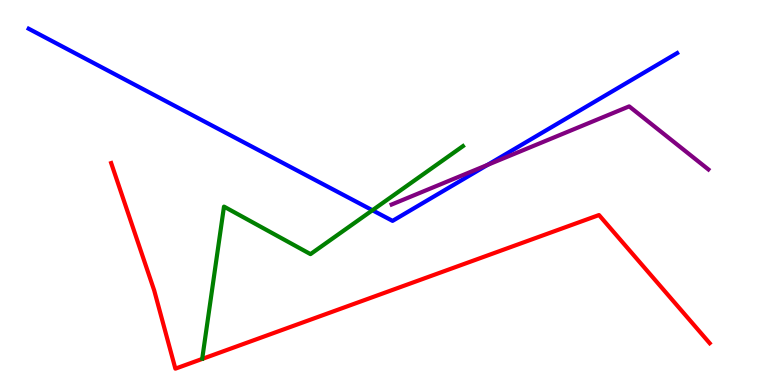[{'lines': ['blue', 'red'], 'intersections': []}, {'lines': ['green', 'red'], 'intersections': []}, {'lines': ['purple', 'red'], 'intersections': []}, {'lines': ['blue', 'green'], 'intersections': [{'x': 4.81, 'y': 4.54}]}, {'lines': ['blue', 'purple'], 'intersections': [{'x': 6.29, 'y': 5.72}]}, {'lines': ['green', 'purple'], 'intersections': []}]